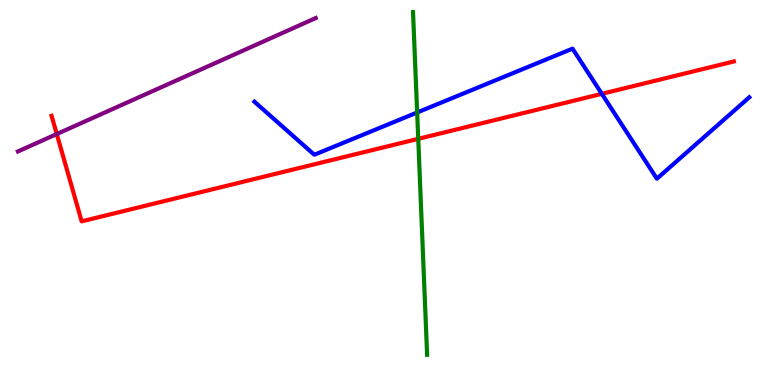[{'lines': ['blue', 'red'], 'intersections': [{'x': 7.77, 'y': 7.56}]}, {'lines': ['green', 'red'], 'intersections': [{'x': 5.4, 'y': 6.39}]}, {'lines': ['purple', 'red'], 'intersections': [{'x': 0.732, 'y': 6.52}]}, {'lines': ['blue', 'green'], 'intersections': [{'x': 5.38, 'y': 7.08}]}, {'lines': ['blue', 'purple'], 'intersections': []}, {'lines': ['green', 'purple'], 'intersections': []}]